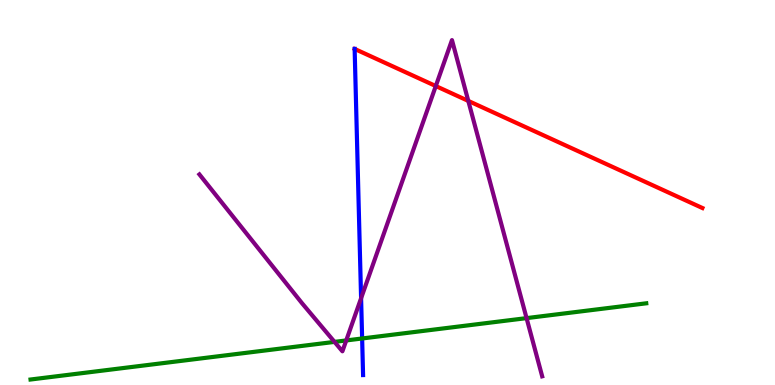[{'lines': ['blue', 'red'], 'intersections': []}, {'lines': ['green', 'red'], 'intersections': []}, {'lines': ['purple', 'red'], 'intersections': [{'x': 5.62, 'y': 7.77}, {'x': 6.04, 'y': 7.38}]}, {'lines': ['blue', 'green'], 'intersections': [{'x': 4.67, 'y': 1.21}]}, {'lines': ['blue', 'purple'], 'intersections': [{'x': 4.66, 'y': 2.25}]}, {'lines': ['green', 'purple'], 'intersections': [{'x': 4.32, 'y': 1.12}, {'x': 4.47, 'y': 1.16}, {'x': 6.79, 'y': 1.74}]}]